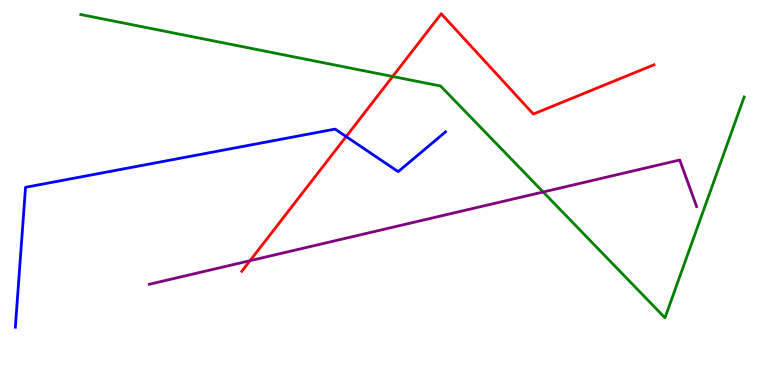[{'lines': ['blue', 'red'], 'intersections': [{'x': 4.47, 'y': 6.45}]}, {'lines': ['green', 'red'], 'intersections': [{'x': 5.07, 'y': 8.01}]}, {'lines': ['purple', 'red'], 'intersections': [{'x': 3.23, 'y': 3.23}]}, {'lines': ['blue', 'green'], 'intersections': []}, {'lines': ['blue', 'purple'], 'intersections': []}, {'lines': ['green', 'purple'], 'intersections': [{'x': 7.01, 'y': 5.01}]}]